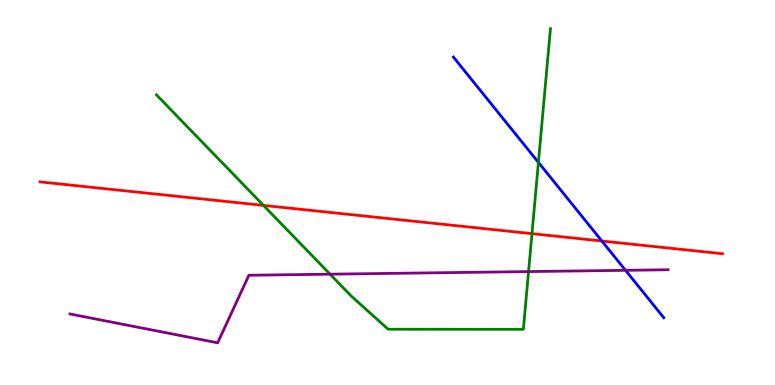[{'lines': ['blue', 'red'], 'intersections': [{'x': 7.77, 'y': 3.74}]}, {'lines': ['green', 'red'], 'intersections': [{'x': 3.4, 'y': 4.67}, {'x': 6.86, 'y': 3.93}]}, {'lines': ['purple', 'red'], 'intersections': []}, {'lines': ['blue', 'green'], 'intersections': [{'x': 6.95, 'y': 5.78}]}, {'lines': ['blue', 'purple'], 'intersections': [{'x': 8.07, 'y': 2.98}]}, {'lines': ['green', 'purple'], 'intersections': [{'x': 4.26, 'y': 2.88}, {'x': 6.82, 'y': 2.95}]}]